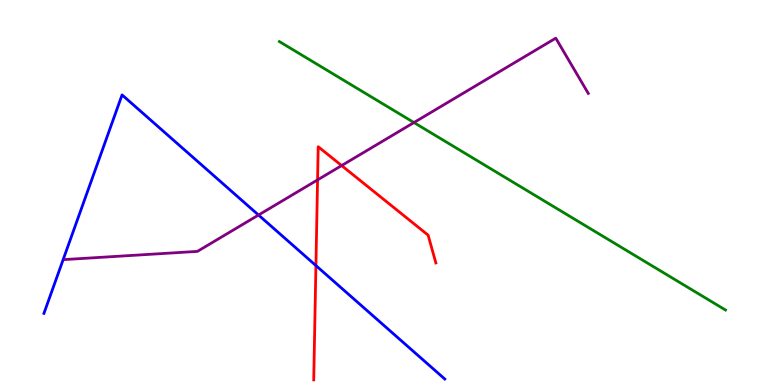[{'lines': ['blue', 'red'], 'intersections': [{'x': 4.08, 'y': 3.1}]}, {'lines': ['green', 'red'], 'intersections': []}, {'lines': ['purple', 'red'], 'intersections': [{'x': 4.1, 'y': 5.33}, {'x': 4.41, 'y': 5.7}]}, {'lines': ['blue', 'green'], 'intersections': []}, {'lines': ['blue', 'purple'], 'intersections': [{'x': 3.34, 'y': 4.41}]}, {'lines': ['green', 'purple'], 'intersections': [{'x': 5.34, 'y': 6.82}]}]